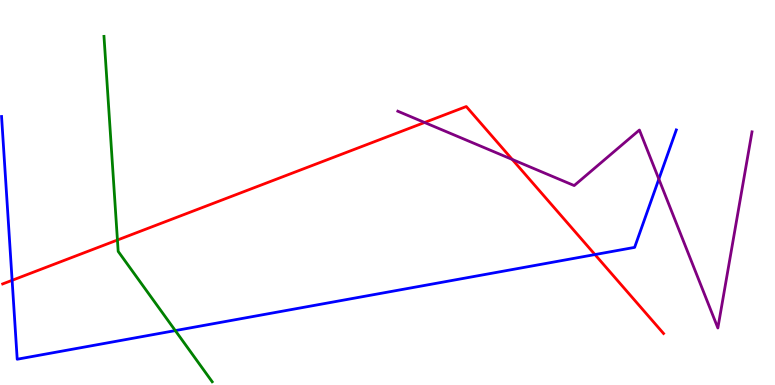[{'lines': ['blue', 'red'], 'intersections': [{'x': 0.156, 'y': 2.72}, {'x': 7.68, 'y': 3.39}]}, {'lines': ['green', 'red'], 'intersections': [{'x': 1.52, 'y': 3.77}]}, {'lines': ['purple', 'red'], 'intersections': [{'x': 5.48, 'y': 6.82}, {'x': 6.61, 'y': 5.86}]}, {'lines': ['blue', 'green'], 'intersections': [{'x': 2.26, 'y': 1.41}]}, {'lines': ['blue', 'purple'], 'intersections': [{'x': 8.5, 'y': 5.35}]}, {'lines': ['green', 'purple'], 'intersections': []}]